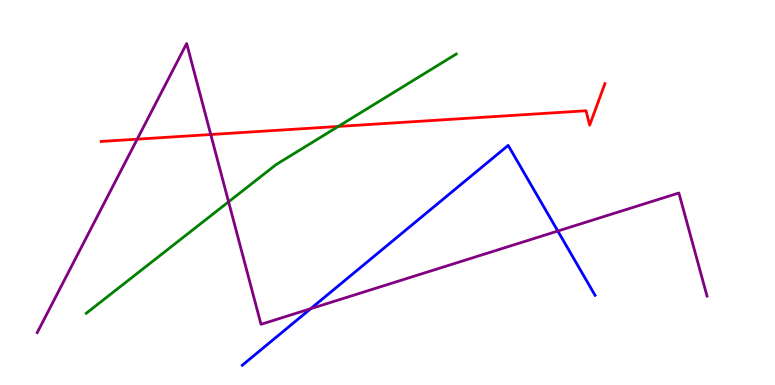[{'lines': ['blue', 'red'], 'intersections': []}, {'lines': ['green', 'red'], 'intersections': [{'x': 4.36, 'y': 6.72}]}, {'lines': ['purple', 'red'], 'intersections': [{'x': 1.77, 'y': 6.39}, {'x': 2.72, 'y': 6.51}]}, {'lines': ['blue', 'green'], 'intersections': []}, {'lines': ['blue', 'purple'], 'intersections': [{'x': 4.01, 'y': 1.98}, {'x': 7.2, 'y': 4.0}]}, {'lines': ['green', 'purple'], 'intersections': [{'x': 2.95, 'y': 4.76}]}]